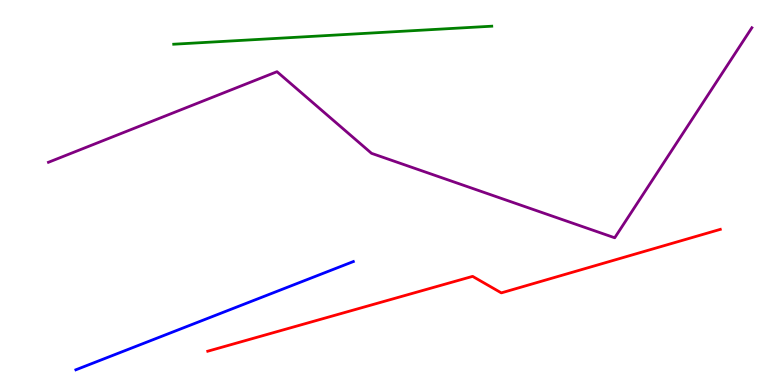[{'lines': ['blue', 'red'], 'intersections': []}, {'lines': ['green', 'red'], 'intersections': []}, {'lines': ['purple', 'red'], 'intersections': []}, {'lines': ['blue', 'green'], 'intersections': []}, {'lines': ['blue', 'purple'], 'intersections': []}, {'lines': ['green', 'purple'], 'intersections': []}]